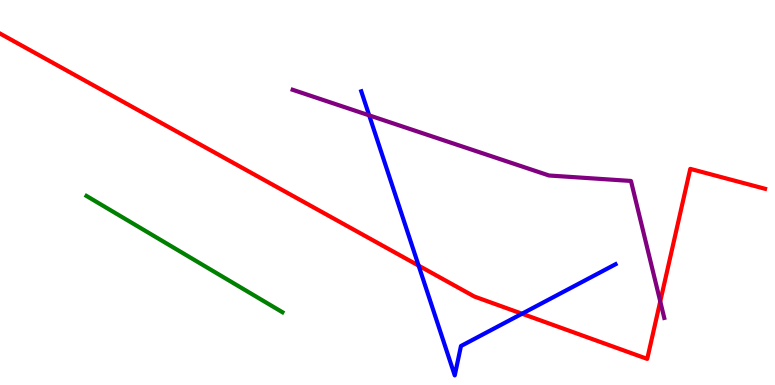[{'lines': ['blue', 'red'], 'intersections': [{'x': 5.4, 'y': 3.1}, {'x': 6.74, 'y': 1.85}]}, {'lines': ['green', 'red'], 'intersections': []}, {'lines': ['purple', 'red'], 'intersections': [{'x': 8.52, 'y': 2.17}]}, {'lines': ['blue', 'green'], 'intersections': []}, {'lines': ['blue', 'purple'], 'intersections': [{'x': 4.76, 'y': 7.0}]}, {'lines': ['green', 'purple'], 'intersections': []}]